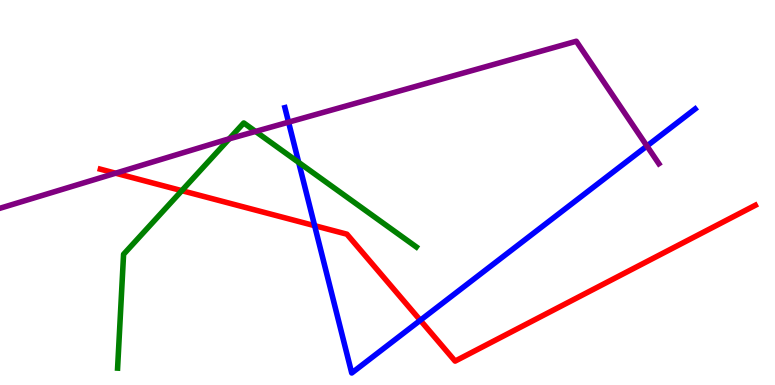[{'lines': ['blue', 'red'], 'intersections': [{'x': 4.06, 'y': 4.14}, {'x': 5.42, 'y': 1.68}]}, {'lines': ['green', 'red'], 'intersections': [{'x': 2.35, 'y': 5.05}]}, {'lines': ['purple', 'red'], 'intersections': [{'x': 1.49, 'y': 5.5}]}, {'lines': ['blue', 'green'], 'intersections': [{'x': 3.85, 'y': 5.78}]}, {'lines': ['blue', 'purple'], 'intersections': [{'x': 3.72, 'y': 6.83}, {'x': 8.35, 'y': 6.21}]}, {'lines': ['green', 'purple'], 'intersections': [{'x': 2.96, 'y': 6.39}, {'x': 3.3, 'y': 6.59}]}]